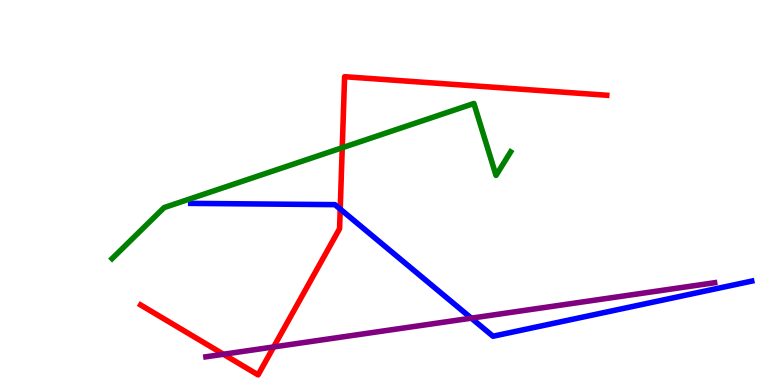[{'lines': ['blue', 'red'], 'intersections': [{'x': 4.39, 'y': 4.57}]}, {'lines': ['green', 'red'], 'intersections': [{'x': 4.42, 'y': 6.16}]}, {'lines': ['purple', 'red'], 'intersections': [{'x': 2.88, 'y': 0.799}, {'x': 3.53, 'y': 0.989}]}, {'lines': ['blue', 'green'], 'intersections': []}, {'lines': ['blue', 'purple'], 'intersections': [{'x': 6.08, 'y': 1.74}]}, {'lines': ['green', 'purple'], 'intersections': []}]